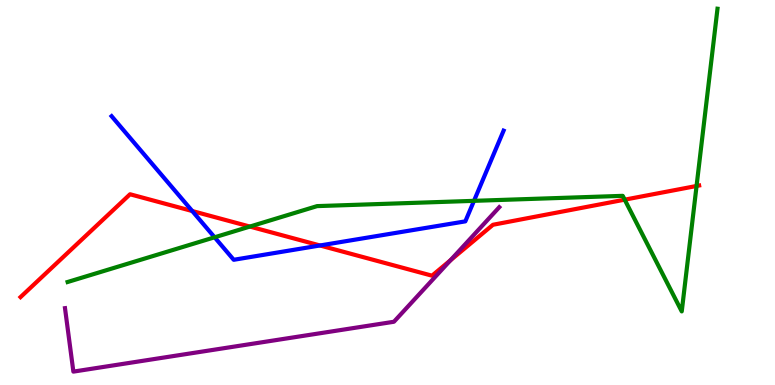[{'lines': ['blue', 'red'], 'intersections': [{'x': 2.48, 'y': 4.52}, {'x': 4.13, 'y': 3.62}]}, {'lines': ['green', 'red'], 'intersections': [{'x': 3.22, 'y': 4.12}, {'x': 8.06, 'y': 4.81}, {'x': 8.99, 'y': 5.17}]}, {'lines': ['purple', 'red'], 'intersections': [{'x': 5.81, 'y': 3.24}]}, {'lines': ['blue', 'green'], 'intersections': [{'x': 2.77, 'y': 3.84}, {'x': 6.12, 'y': 4.78}]}, {'lines': ['blue', 'purple'], 'intersections': []}, {'lines': ['green', 'purple'], 'intersections': []}]